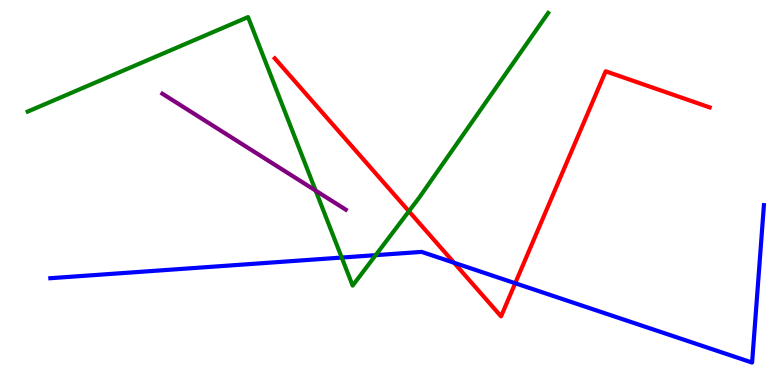[{'lines': ['blue', 'red'], 'intersections': [{'x': 5.86, 'y': 3.18}, {'x': 6.65, 'y': 2.64}]}, {'lines': ['green', 'red'], 'intersections': [{'x': 5.28, 'y': 4.51}]}, {'lines': ['purple', 'red'], 'intersections': []}, {'lines': ['blue', 'green'], 'intersections': [{'x': 4.41, 'y': 3.31}, {'x': 4.85, 'y': 3.37}]}, {'lines': ['blue', 'purple'], 'intersections': []}, {'lines': ['green', 'purple'], 'intersections': [{'x': 4.07, 'y': 5.05}]}]